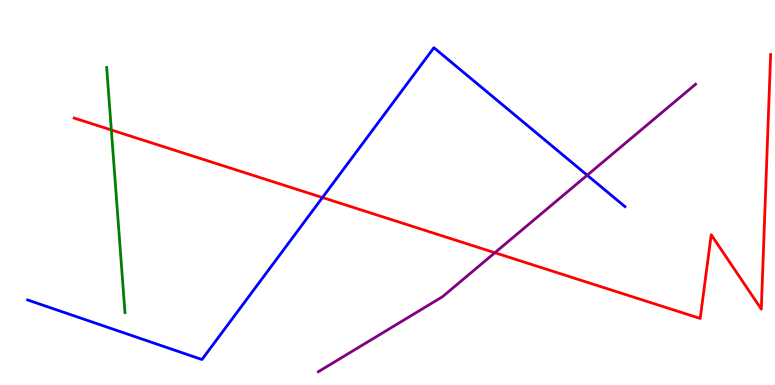[{'lines': ['blue', 'red'], 'intersections': [{'x': 4.16, 'y': 4.87}]}, {'lines': ['green', 'red'], 'intersections': [{'x': 1.44, 'y': 6.62}]}, {'lines': ['purple', 'red'], 'intersections': [{'x': 6.39, 'y': 3.44}]}, {'lines': ['blue', 'green'], 'intersections': []}, {'lines': ['blue', 'purple'], 'intersections': [{'x': 7.58, 'y': 5.45}]}, {'lines': ['green', 'purple'], 'intersections': []}]